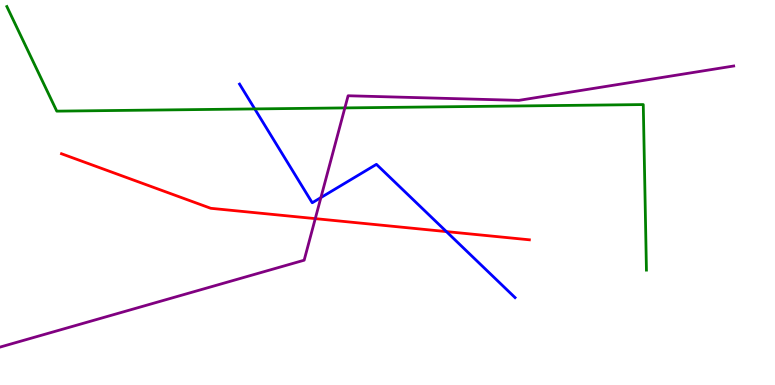[{'lines': ['blue', 'red'], 'intersections': [{'x': 5.76, 'y': 3.98}]}, {'lines': ['green', 'red'], 'intersections': []}, {'lines': ['purple', 'red'], 'intersections': [{'x': 4.07, 'y': 4.32}]}, {'lines': ['blue', 'green'], 'intersections': [{'x': 3.29, 'y': 7.17}]}, {'lines': ['blue', 'purple'], 'intersections': [{'x': 4.14, 'y': 4.87}]}, {'lines': ['green', 'purple'], 'intersections': [{'x': 4.45, 'y': 7.2}]}]